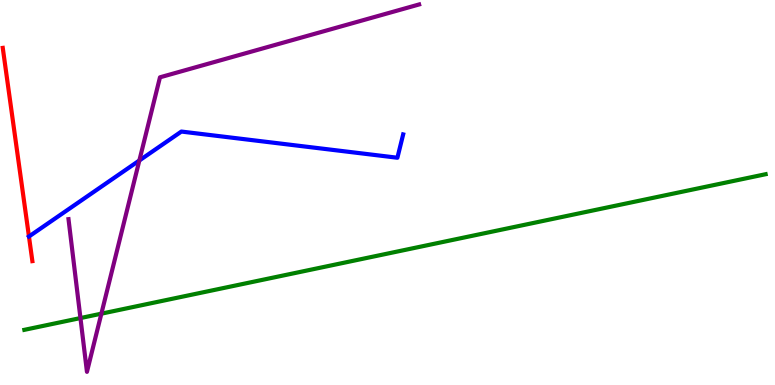[{'lines': ['blue', 'red'], 'intersections': [{'x': 0.374, 'y': 3.86}]}, {'lines': ['green', 'red'], 'intersections': []}, {'lines': ['purple', 'red'], 'intersections': []}, {'lines': ['blue', 'green'], 'intersections': []}, {'lines': ['blue', 'purple'], 'intersections': [{'x': 1.8, 'y': 5.83}]}, {'lines': ['green', 'purple'], 'intersections': [{'x': 1.04, 'y': 1.74}, {'x': 1.31, 'y': 1.85}]}]